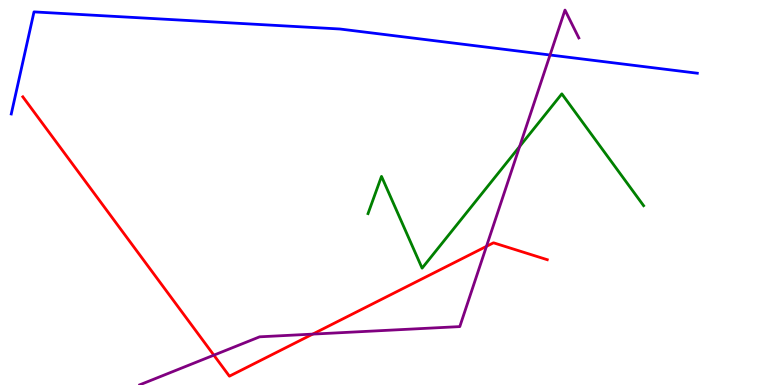[{'lines': ['blue', 'red'], 'intersections': []}, {'lines': ['green', 'red'], 'intersections': []}, {'lines': ['purple', 'red'], 'intersections': [{'x': 2.76, 'y': 0.775}, {'x': 4.03, 'y': 1.32}, {'x': 6.28, 'y': 3.6}]}, {'lines': ['blue', 'green'], 'intersections': []}, {'lines': ['blue', 'purple'], 'intersections': [{'x': 7.1, 'y': 8.57}]}, {'lines': ['green', 'purple'], 'intersections': [{'x': 6.71, 'y': 6.2}]}]